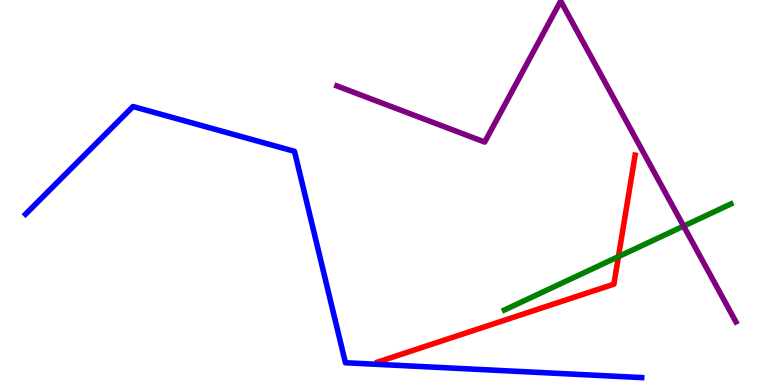[{'lines': ['blue', 'red'], 'intersections': []}, {'lines': ['green', 'red'], 'intersections': [{'x': 7.98, 'y': 3.33}]}, {'lines': ['purple', 'red'], 'intersections': []}, {'lines': ['blue', 'green'], 'intersections': []}, {'lines': ['blue', 'purple'], 'intersections': []}, {'lines': ['green', 'purple'], 'intersections': [{'x': 8.82, 'y': 4.13}]}]